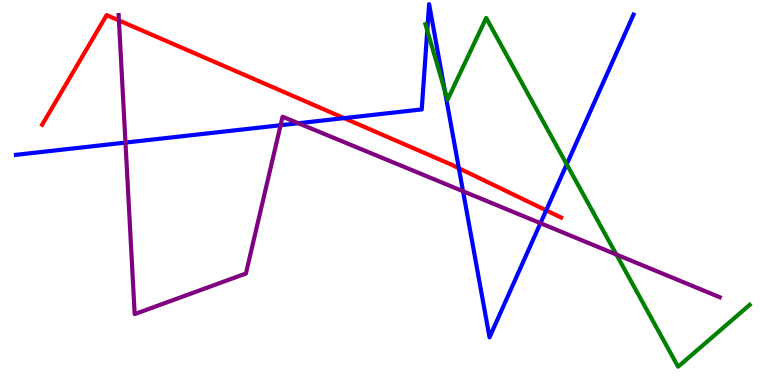[{'lines': ['blue', 'red'], 'intersections': [{'x': 4.44, 'y': 6.93}, {'x': 5.92, 'y': 5.63}, {'x': 7.05, 'y': 4.54}]}, {'lines': ['green', 'red'], 'intersections': []}, {'lines': ['purple', 'red'], 'intersections': [{'x': 1.53, 'y': 9.47}]}, {'lines': ['blue', 'green'], 'intersections': [{'x': 5.51, 'y': 9.21}, {'x': 5.74, 'y': 7.65}, {'x': 7.31, 'y': 5.73}]}, {'lines': ['blue', 'purple'], 'intersections': [{'x': 1.62, 'y': 6.3}, {'x': 3.62, 'y': 6.75}, {'x': 3.85, 'y': 6.8}, {'x': 5.97, 'y': 5.03}, {'x': 6.97, 'y': 4.2}]}, {'lines': ['green', 'purple'], 'intersections': [{'x': 7.95, 'y': 3.39}]}]